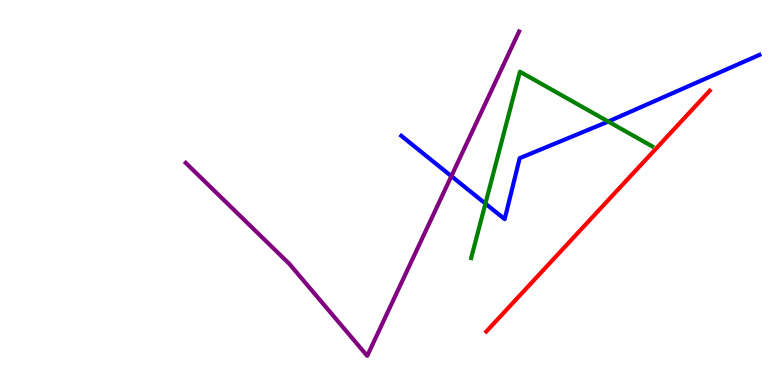[{'lines': ['blue', 'red'], 'intersections': []}, {'lines': ['green', 'red'], 'intersections': []}, {'lines': ['purple', 'red'], 'intersections': []}, {'lines': ['blue', 'green'], 'intersections': [{'x': 6.26, 'y': 4.71}, {'x': 7.85, 'y': 6.84}]}, {'lines': ['blue', 'purple'], 'intersections': [{'x': 5.82, 'y': 5.42}]}, {'lines': ['green', 'purple'], 'intersections': []}]